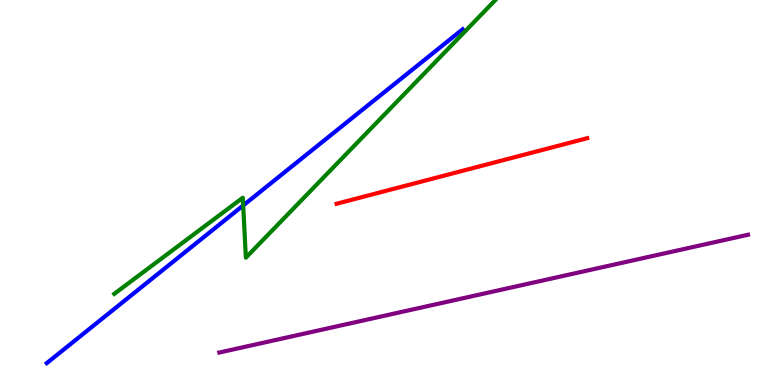[{'lines': ['blue', 'red'], 'intersections': []}, {'lines': ['green', 'red'], 'intersections': []}, {'lines': ['purple', 'red'], 'intersections': []}, {'lines': ['blue', 'green'], 'intersections': [{'x': 3.14, 'y': 4.66}]}, {'lines': ['blue', 'purple'], 'intersections': []}, {'lines': ['green', 'purple'], 'intersections': []}]